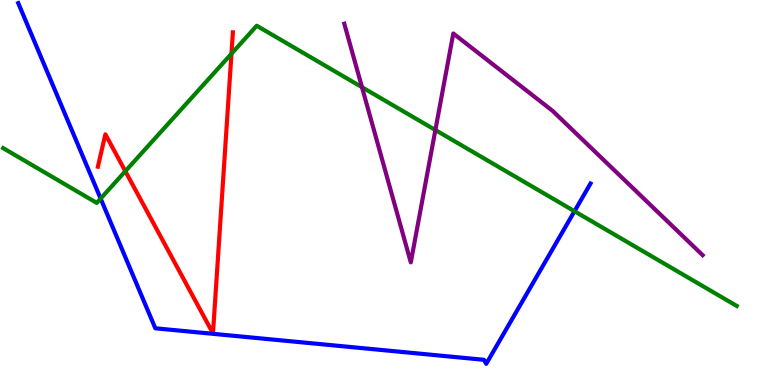[{'lines': ['blue', 'red'], 'intersections': []}, {'lines': ['green', 'red'], 'intersections': [{'x': 1.62, 'y': 5.55}, {'x': 2.99, 'y': 8.6}]}, {'lines': ['purple', 'red'], 'intersections': []}, {'lines': ['blue', 'green'], 'intersections': [{'x': 1.3, 'y': 4.84}, {'x': 7.41, 'y': 4.51}]}, {'lines': ['blue', 'purple'], 'intersections': []}, {'lines': ['green', 'purple'], 'intersections': [{'x': 4.67, 'y': 7.74}, {'x': 5.62, 'y': 6.62}]}]